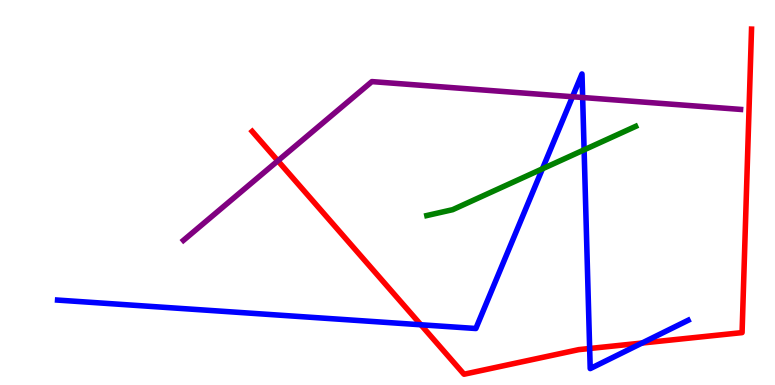[{'lines': ['blue', 'red'], 'intersections': [{'x': 5.43, 'y': 1.56}, {'x': 7.61, 'y': 0.948}, {'x': 8.28, 'y': 1.09}]}, {'lines': ['green', 'red'], 'intersections': []}, {'lines': ['purple', 'red'], 'intersections': [{'x': 3.59, 'y': 5.82}]}, {'lines': ['blue', 'green'], 'intersections': [{'x': 7.0, 'y': 5.62}, {'x': 7.54, 'y': 6.11}]}, {'lines': ['blue', 'purple'], 'intersections': [{'x': 7.39, 'y': 7.49}, {'x': 7.52, 'y': 7.47}]}, {'lines': ['green', 'purple'], 'intersections': []}]